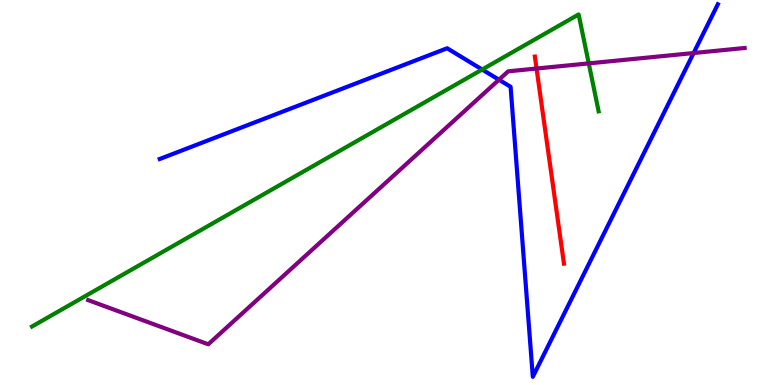[{'lines': ['blue', 'red'], 'intersections': []}, {'lines': ['green', 'red'], 'intersections': []}, {'lines': ['purple', 'red'], 'intersections': [{'x': 6.92, 'y': 8.22}]}, {'lines': ['blue', 'green'], 'intersections': [{'x': 6.22, 'y': 8.19}]}, {'lines': ['blue', 'purple'], 'intersections': [{'x': 6.44, 'y': 7.93}, {'x': 8.95, 'y': 8.62}]}, {'lines': ['green', 'purple'], 'intersections': [{'x': 7.6, 'y': 8.35}]}]